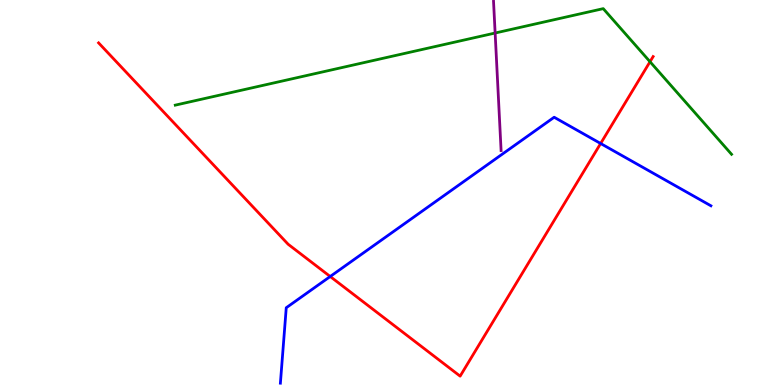[{'lines': ['blue', 'red'], 'intersections': [{'x': 4.26, 'y': 2.82}, {'x': 7.75, 'y': 6.27}]}, {'lines': ['green', 'red'], 'intersections': [{'x': 8.39, 'y': 8.4}]}, {'lines': ['purple', 'red'], 'intersections': []}, {'lines': ['blue', 'green'], 'intersections': []}, {'lines': ['blue', 'purple'], 'intersections': []}, {'lines': ['green', 'purple'], 'intersections': [{'x': 6.39, 'y': 9.14}]}]